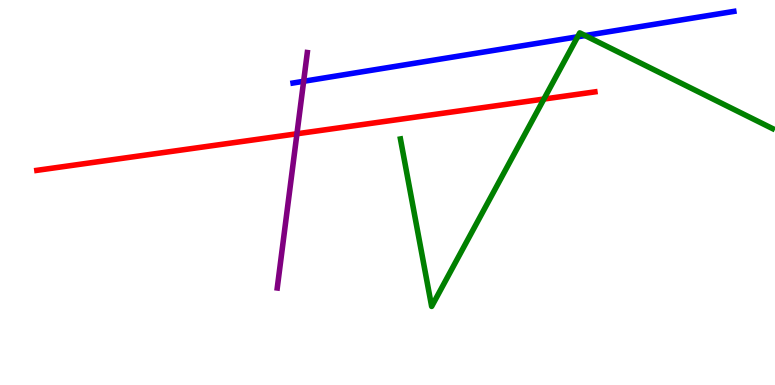[{'lines': ['blue', 'red'], 'intersections': []}, {'lines': ['green', 'red'], 'intersections': [{'x': 7.02, 'y': 7.43}]}, {'lines': ['purple', 'red'], 'intersections': [{'x': 3.83, 'y': 6.53}]}, {'lines': ['blue', 'green'], 'intersections': [{'x': 7.45, 'y': 9.04}, {'x': 7.55, 'y': 9.08}]}, {'lines': ['blue', 'purple'], 'intersections': [{'x': 3.92, 'y': 7.89}]}, {'lines': ['green', 'purple'], 'intersections': []}]